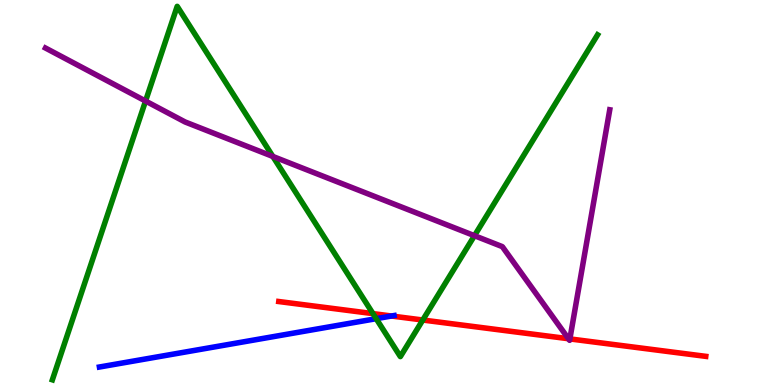[{'lines': ['blue', 'red'], 'intersections': [{'x': 5.05, 'y': 1.79}]}, {'lines': ['green', 'red'], 'intersections': [{'x': 4.81, 'y': 1.85}, {'x': 5.46, 'y': 1.69}]}, {'lines': ['purple', 'red'], 'intersections': [{'x': 7.33, 'y': 1.2}, {'x': 7.35, 'y': 1.2}]}, {'lines': ['blue', 'green'], 'intersections': [{'x': 4.85, 'y': 1.72}]}, {'lines': ['blue', 'purple'], 'intersections': []}, {'lines': ['green', 'purple'], 'intersections': [{'x': 1.88, 'y': 7.38}, {'x': 3.52, 'y': 5.94}, {'x': 6.12, 'y': 3.88}]}]